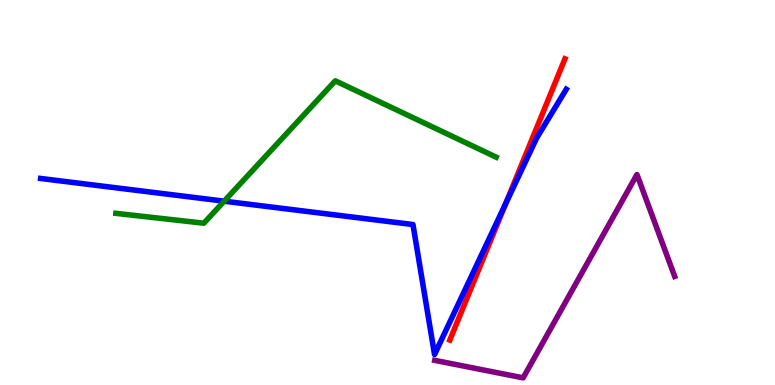[{'lines': ['blue', 'red'], 'intersections': [{'x': 6.52, 'y': 4.71}]}, {'lines': ['green', 'red'], 'intersections': []}, {'lines': ['purple', 'red'], 'intersections': []}, {'lines': ['blue', 'green'], 'intersections': [{'x': 2.89, 'y': 4.77}]}, {'lines': ['blue', 'purple'], 'intersections': []}, {'lines': ['green', 'purple'], 'intersections': []}]